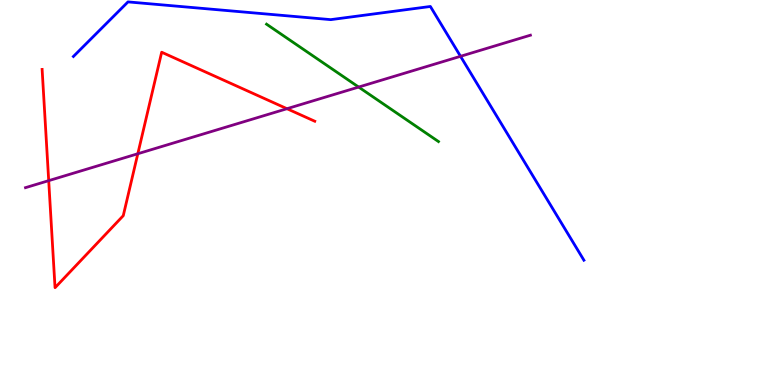[{'lines': ['blue', 'red'], 'intersections': []}, {'lines': ['green', 'red'], 'intersections': []}, {'lines': ['purple', 'red'], 'intersections': [{'x': 0.628, 'y': 5.31}, {'x': 1.78, 'y': 6.01}, {'x': 3.7, 'y': 7.18}]}, {'lines': ['blue', 'green'], 'intersections': []}, {'lines': ['blue', 'purple'], 'intersections': [{'x': 5.94, 'y': 8.54}]}, {'lines': ['green', 'purple'], 'intersections': [{'x': 4.63, 'y': 7.74}]}]